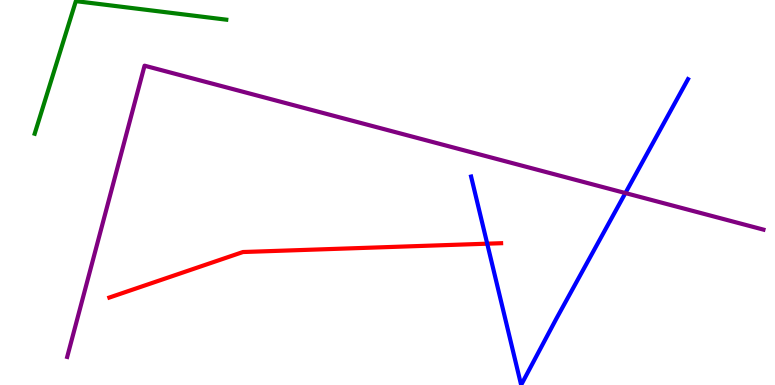[{'lines': ['blue', 'red'], 'intersections': [{'x': 6.29, 'y': 3.67}]}, {'lines': ['green', 'red'], 'intersections': []}, {'lines': ['purple', 'red'], 'intersections': []}, {'lines': ['blue', 'green'], 'intersections': []}, {'lines': ['blue', 'purple'], 'intersections': [{'x': 8.07, 'y': 4.99}]}, {'lines': ['green', 'purple'], 'intersections': []}]